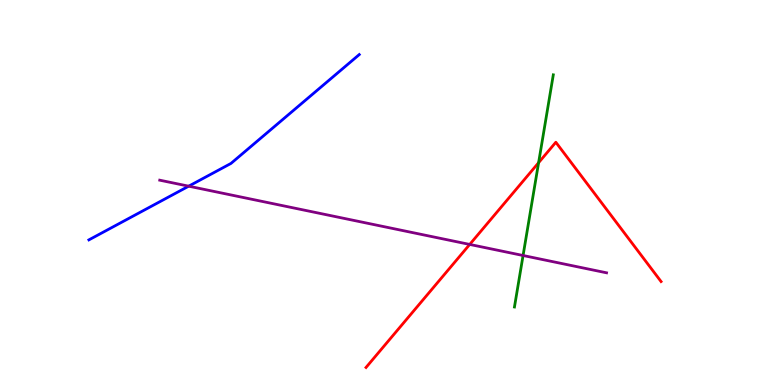[{'lines': ['blue', 'red'], 'intersections': []}, {'lines': ['green', 'red'], 'intersections': [{'x': 6.95, 'y': 5.77}]}, {'lines': ['purple', 'red'], 'intersections': [{'x': 6.06, 'y': 3.65}]}, {'lines': ['blue', 'green'], 'intersections': []}, {'lines': ['blue', 'purple'], 'intersections': [{'x': 2.43, 'y': 5.16}]}, {'lines': ['green', 'purple'], 'intersections': [{'x': 6.75, 'y': 3.36}]}]